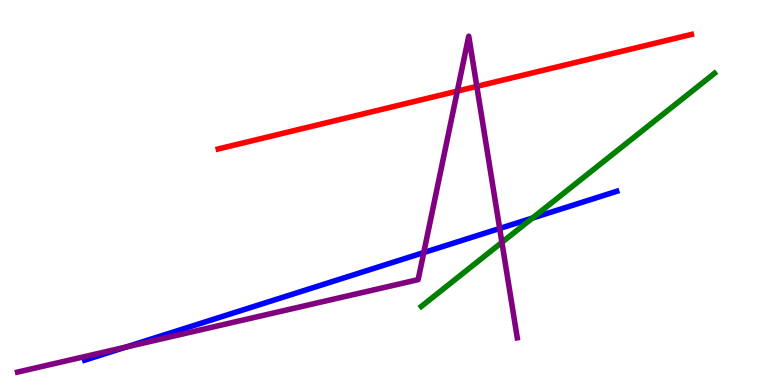[{'lines': ['blue', 'red'], 'intersections': []}, {'lines': ['green', 'red'], 'intersections': []}, {'lines': ['purple', 'red'], 'intersections': [{'x': 5.9, 'y': 7.63}, {'x': 6.15, 'y': 7.76}]}, {'lines': ['blue', 'green'], 'intersections': [{'x': 6.87, 'y': 4.34}]}, {'lines': ['blue', 'purple'], 'intersections': [{'x': 1.62, 'y': 0.985}, {'x': 5.47, 'y': 3.44}, {'x': 6.45, 'y': 4.07}]}, {'lines': ['green', 'purple'], 'intersections': [{'x': 6.48, 'y': 3.71}]}]